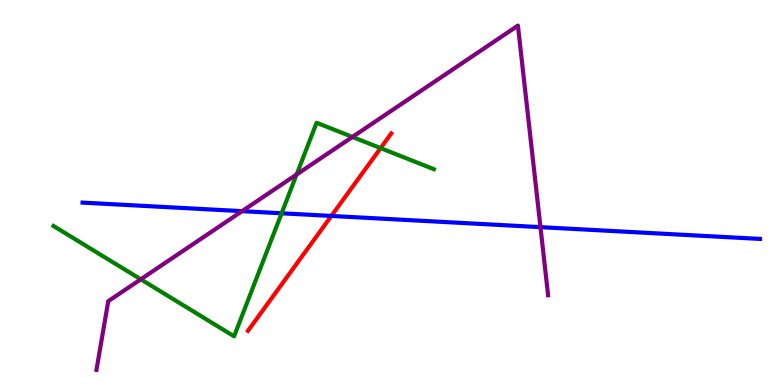[{'lines': ['blue', 'red'], 'intersections': [{'x': 4.28, 'y': 4.39}]}, {'lines': ['green', 'red'], 'intersections': [{'x': 4.91, 'y': 6.15}]}, {'lines': ['purple', 'red'], 'intersections': []}, {'lines': ['blue', 'green'], 'intersections': [{'x': 3.63, 'y': 4.46}]}, {'lines': ['blue', 'purple'], 'intersections': [{'x': 3.12, 'y': 4.52}, {'x': 6.97, 'y': 4.1}]}, {'lines': ['green', 'purple'], 'intersections': [{'x': 1.82, 'y': 2.75}, {'x': 3.83, 'y': 5.47}, {'x': 4.55, 'y': 6.44}]}]